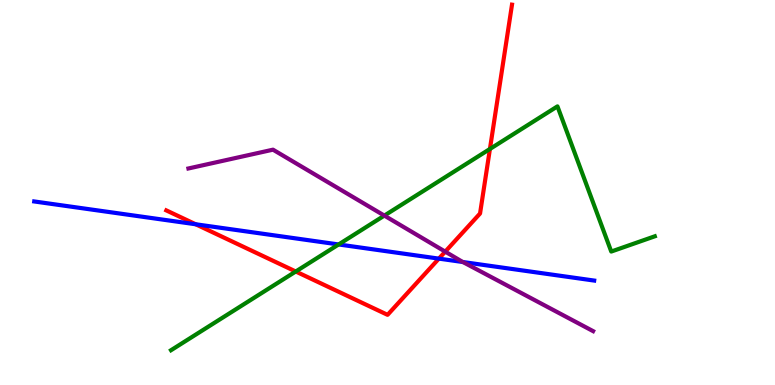[{'lines': ['blue', 'red'], 'intersections': [{'x': 2.52, 'y': 4.17}, {'x': 5.66, 'y': 3.28}]}, {'lines': ['green', 'red'], 'intersections': [{'x': 3.82, 'y': 2.95}, {'x': 6.32, 'y': 6.13}]}, {'lines': ['purple', 'red'], 'intersections': [{'x': 5.75, 'y': 3.46}]}, {'lines': ['blue', 'green'], 'intersections': [{'x': 4.37, 'y': 3.65}]}, {'lines': ['blue', 'purple'], 'intersections': [{'x': 5.97, 'y': 3.19}]}, {'lines': ['green', 'purple'], 'intersections': [{'x': 4.96, 'y': 4.4}]}]